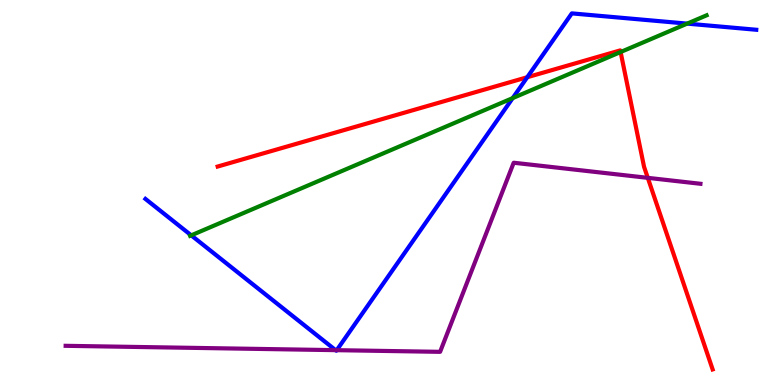[{'lines': ['blue', 'red'], 'intersections': [{'x': 6.8, 'y': 7.99}]}, {'lines': ['green', 'red'], 'intersections': [{'x': 8.01, 'y': 8.65}]}, {'lines': ['purple', 'red'], 'intersections': [{'x': 8.36, 'y': 5.38}]}, {'lines': ['blue', 'green'], 'intersections': [{'x': 2.47, 'y': 3.89}, {'x': 6.62, 'y': 7.45}, {'x': 8.87, 'y': 9.39}]}, {'lines': ['blue', 'purple'], 'intersections': [{'x': 4.33, 'y': 0.905}, {'x': 4.34, 'y': 0.905}]}, {'lines': ['green', 'purple'], 'intersections': []}]